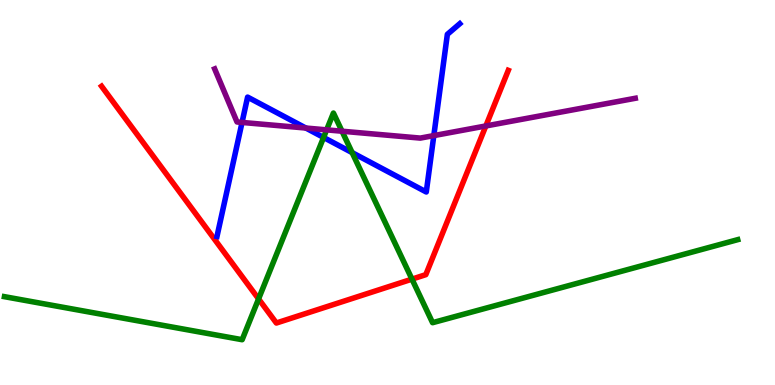[{'lines': ['blue', 'red'], 'intersections': []}, {'lines': ['green', 'red'], 'intersections': [{'x': 3.34, 'y': 2.24}, {'x': 5.32, 'y': 2.75}]}, {'lines': ['purple', 'red'], 'intersections': [{'x': 6.27, 'y': 6.73}]}, {'lines': ['blue', 'green'], 'intersections': [{'x': 4.18, 'y': 6.43}, {'x': 4.54, 'y': 6.04}]}, {'lines': ['blue', 'purple'], 'intersections': [{'x': 3.12, 'y': 6.82}, {'x': 3.95, 'y': 6.67}, {'x': 5.6, 'y': 6.48}]}, {'lines': ['green', 'purple'], 'intersections': [{'x': 4.21, 'y': 6.63}, {'x': 4.41, 'y': 6.59}]}]